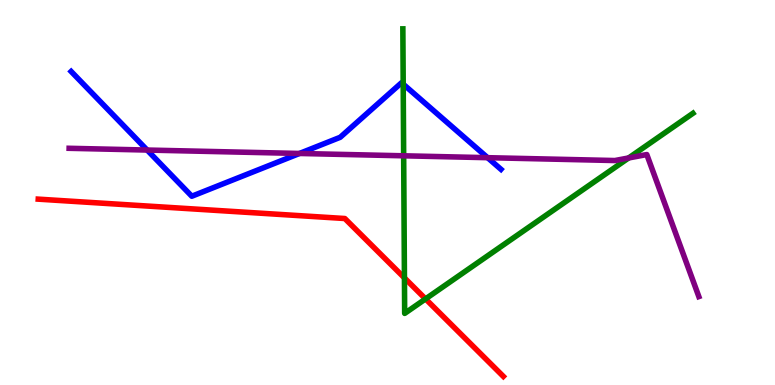[{'lines': ['blue', 'red'], 'intersections': []}, {'lines': ['green', 'red'], 'intersections': [{'x': 5.22, 'y': 2.78}, {'x': 5.49, 'y': 2.24}]}, {'lines': ['purple', 'red'], 'intersections': []}, {'lines': ['blue', 'green'], 'intersections': [{'x': 5.2, 'y': 7.81}]}, {'lines': ['blue', 'purple'], 'intersections': [{'x': 1.9, 'y': 6.1}, {'x': 3.86, 'y': 6.01}, {'x': 6.29, 'y': 5.9}]}, {'lines': ['green', 'purple'], 'intersections': [{'x': 5.21, 'y': 5.95}, {'x': 8.11, 'y': 5.9}]}]